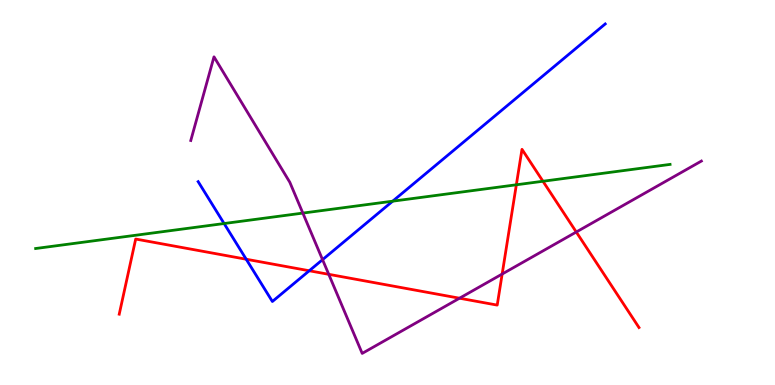[{'lines': ['blue', 'red'], 'intersections': [{'x': 3.18, 'y': 3.27}, {'x': 3.99, 'y': 2.97}]}, {'lines': ['green', 'red'], 'intersections': [{'x': 6.66, 'y': 5.2}, {'x': 7.01, 'y': 5.29}]}, {'lines': ['purple', 'red'], 'intersections': [{'x': 4.24, 'y': 2.87}, {'x': 5.93, 'y': 2.25}, {'x': 6.48, 'y': 2.88}, {'x': 7.44, 'y': 3.97}]}, {'lines': ['blue', 'green'], 'intersections': [{'x': 2.89, 'y': 4.19}, {'x': 5.07, 'y': 4.77}]}, {'lines': ['blue', 'purple'], 'intersections': [{'x': 4.16, 'y': 3.26}]}, {'lines': ['green', 'purple'], 'intersections': [{'x': 3.91, 'y': 4.47}]}]